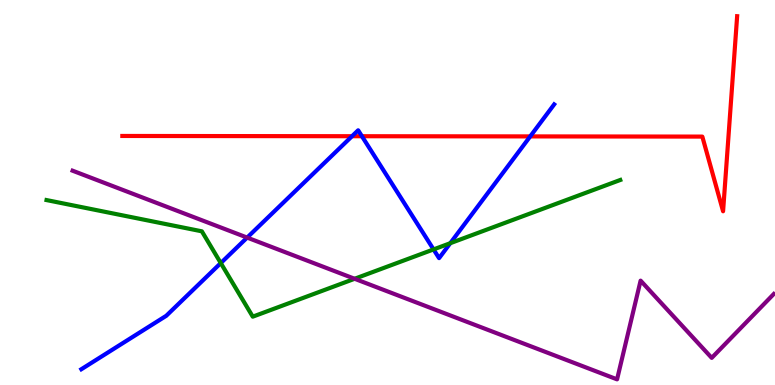[{'lines': ['blue', 'red'], 'intersections': [{'x': 4.54, 'y': 6.46}, {'x': 4.67, 'y': 6.46}, {'x': 6.84, 'y': 6.46}]}, {'lines': ['green', 'red'], 'intersections': []}, {'lines': ['purple', 'red'], 'intersections': []}, {'lines': ['blue', 'green'], 'intersections': [{'x': 2.85, 'y': 3.17}, {'x': 5.59, 'y': 3.52}, {'x': 5.81, 'y': 3.68}]}, {'lines': ['blue', 'purple'], 'intersections': [{'x': 3.19, 'y': 3.83}]}, {'lines': ['green', 'purple'], 'intersections': [{'x': 4.58, 'y': 2.76}]}]